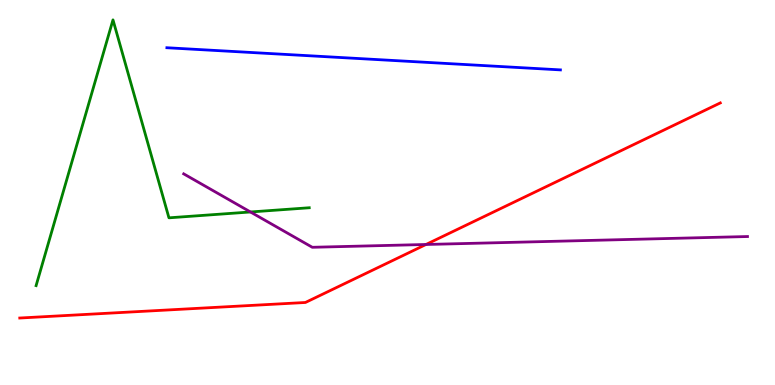[{'lines': ['blue', 'red'], 'intersections': []}, {'lines': ['green', 'red'], 'intersections': []}, {'lines': ['purple', 'red'], 'intersections': [{'x': 5.5, 'y': 3.65}]}, {'lines': ['blue', 'green'], 'intersections': []}, {'lines': ['blue', 'purple'], 'intersections': []}, {'lines': ['green', 'purple'], 'intersections': [{'x': 3.23, 'y': 4.49}]}]